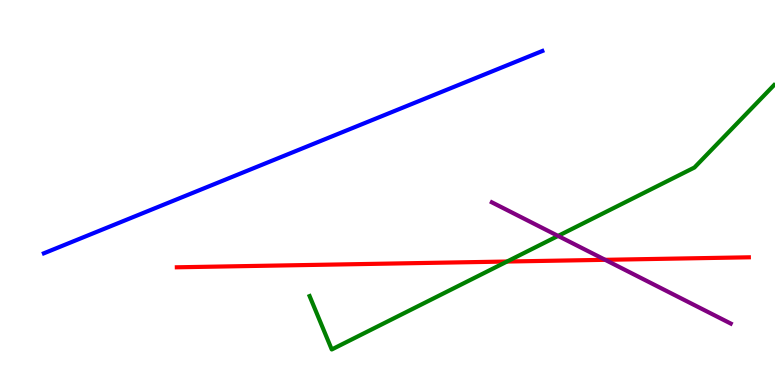[{'lines': ['blue', 'red'], 'intersections': []}, {'lines': ['green', 'red'], 'intersections': [{'x': 6.54, 'y': 3.21}]}, {'lines': ['purple', 'red'], 'intersections': [{'x': 7.81, 'y': 3.25}]}, {'lines': ['blue', 'green'], 'intersections': []}, {'lines': ['blue', 'purple'], 'intersections': []}, {'lines': ['green', 'purple'], 'intersections': [{'x': 7.2, 'y': 3.87}]}]